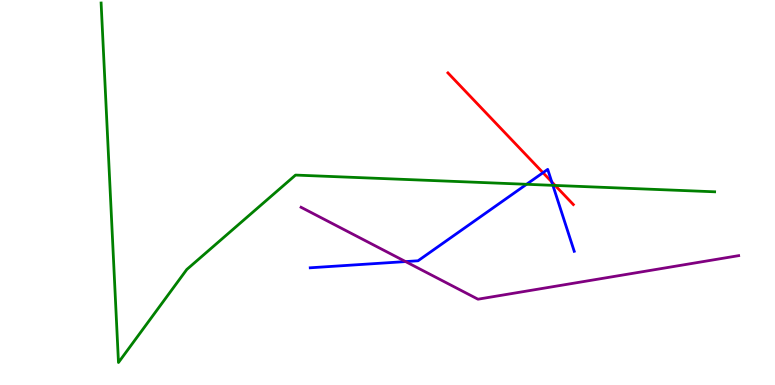[{'lines': ['blue', 'red'], 'intersections': [{'x': 7.01, 'y': 5.51}, {'x': 7.12, 'y': 5.28}]}, {'lines': ['green', 'red'], 'intersections': [{'x': 7.16, 'y': 5.18}]}, {'lines': ['purple', 'red'], 'intersections': []}, {'lines': ['blue', 'green'], 'intersections': [{'x': 6.79, 'y': 5.21}, {'x': 7.13, 'y': 5.19}]}, {'lines': ['blue', 'purple'], 'intersections': [{'x': 5.23, 'y': 3.21}]}, {'lines': ['green', 'purple'], 'intersections': []}]